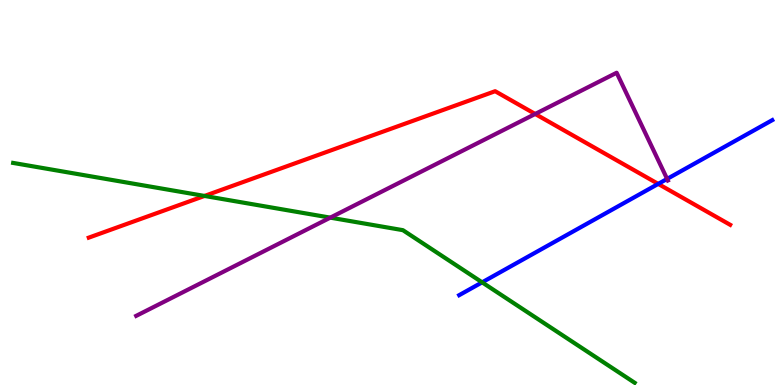[{'lines': ['blue', 'red'], 'intersections': [{'x': 8.49, 'y': 5.22}]}, {'lines': ['green', 'red'], 'intersections': [{'x': 2.64, 'y': 4.91}]}, {'lines': ['purple', 'red'], 'intersections': [{'x': 6.91, 'y': 7.04}]}, {'lines': ['blue', 'green'], 'intersections': [{'x': 6.22, 'y': 2.67}]}, {'lines': ['blue', 'purple'], 'intersections': [{'x': 8.61, 'y': 5.35}]}, {'lines': ['green', 'purple'], 'intersections': [{'x': 4.26, 'y': 4.35}]}]